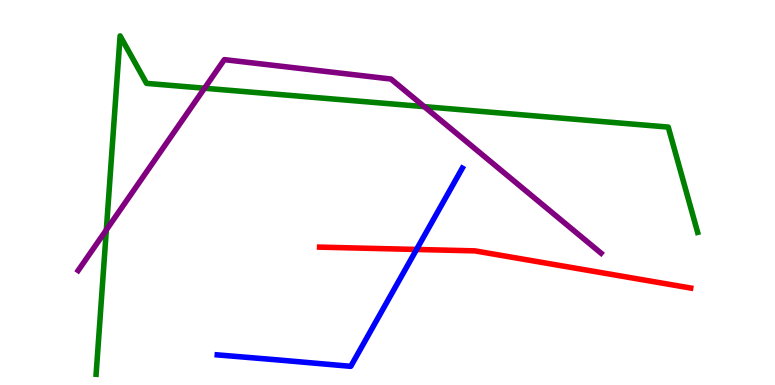[{'lines': ['blue', 'red'], 'intersections': [{'x': 5.37, 'y': 3.52}]}, {'lines': ['green', 'red'], 'intersections': []}, {'lines': ['purple', 'red'], 'intersections': []}, {'lines': ['blue', 'green'], 'intersections': []}, {'lines': ['blue', 'purple'], 'intersections': []}, {'lines': ['green', 'purple'], 'intersections': [{'x': 1.37, 'y': 4.03}, {'x': 2.64, 'y': 7.71}, {'x': 5.47, 'y': 7.23}]}]